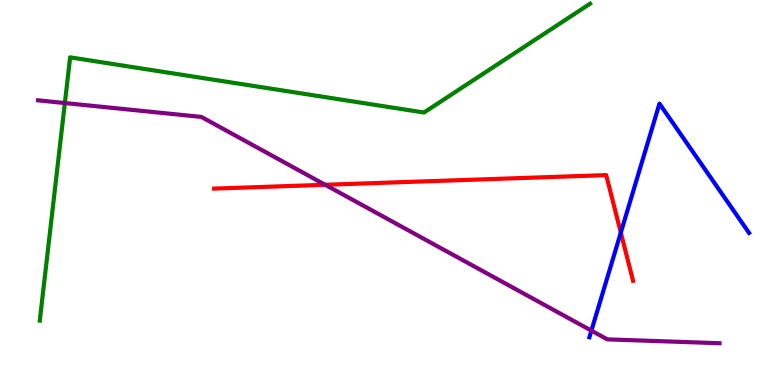[{'lines': ['blue', 'red'], 'intersections': [{'x': 8.01, 'y': 3.96}]}, {'lines': ['green', 'red'], 'intersections': []}, {'lines': ['purple', 'red'], 'intersections': [{'x': 4.2, 'y': 5.2}]}, {'lines': ['blue', 'green'], 'intersections': []}, {'lines': ['blue', 'purple'], 'intersections': [{'x': 7.63, 'y': 1.41}]}, {'lines': ['green', 'purple'], 'intersections': [{'x': 0.837, 'y': 7.32}]}]